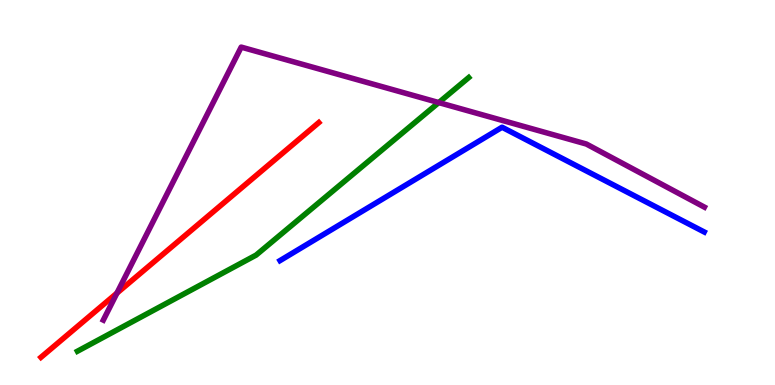[{'lines': ['blue', 'red'], 'intersections': []}, {'lines': ['green', 'red'], 'intersections': []}, {'lines': ['purple', 'red'], 'intersections': [{'x': 1.51, 'y': 2.39}]}, {'lines': ['blue', 'green'], 'intersections': []}, {'lines': ['blue', 'purple'], 'intersections': []}, {'lines': ['green', 'purple'], 'intersections': [{'x': 5.66, 'y': 7.34}]}]